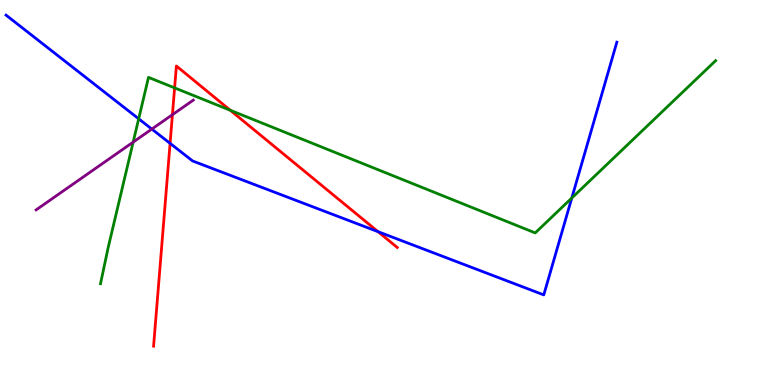[{'lines': ['blue', 'red'], 'intersections': [{'x': 2.19, 'y': 6.28}, {'x': 4.88, 'y': 3.98}]}, {'lines': ['green', 'red'], 'intersections': [{'x': 2.25, 'y': 7.72}, {'x': 2.97, 'y': 7.14}]}, {'lines': ['purple', 'red'], 'intersections': [{'x': 2.22, 'y': 7.02}]}, {'lines': ['blue', 'green'], 'intersections': [{'x': 1.79, 'y': 6.91}, {'x': 7.38, 'y': 4.86}]}, {'lines': ['blue', 'purple'], 'intersections': [{'x': 1.96, 'y': 6.65}]}, {'lines': ['green', 'purple'], 'intersections': [{'x': 1.72, 'y': 6.31}]}]